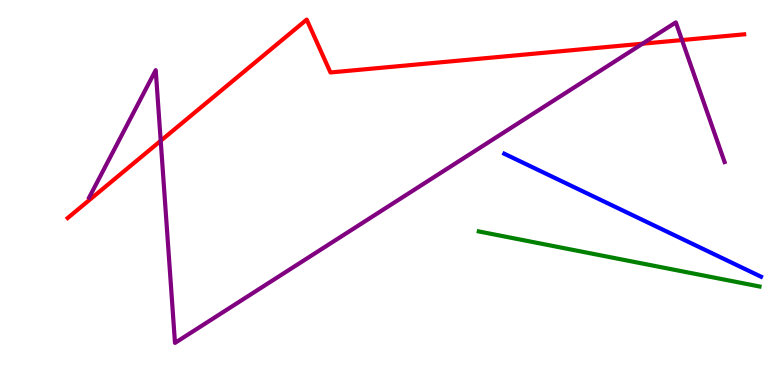[{'lines': ['blue', 'red'], 'intersections': []}, {'lines': ['green', 'red'], 'intersections': []}, {'lines': ['purple', 'red'], 'intersections': [{'x': 2.07, 'y': 6.34}, {'x': 8.29, 'y': 8.86}, {'x': 8.8, 'y': 8.96}]}, {'lines': ['blue', 'green'], 'intersections': []}, {'lines': ['blue', 'purple'], 'intersections': []}, {'lines': ['green', 'purple'], 'intersections': []}]